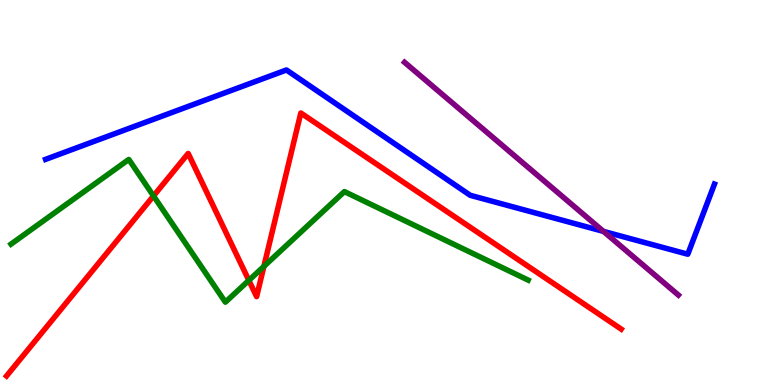[{'lines': ['blue', 'red'], 'intersections': []}, {'lines': ['green', 'red'], 'intersections': [{'x': 1.98, 'y': 4.91}, {'x': 3.21, 'y': 2.72}, {'x': 3.41, 'y': 3.08}]}, {'lines': ['purple', 'red'], 'intersections': []}, {'lines': ['blue', 'green'], 'intersections': []}, {'lines': ['blue', 'purple'], 'intersections': [{'x': 7.79, 'y': 3.99}]}, {'lines': ['green', 'purple'], 'intersections': []}]